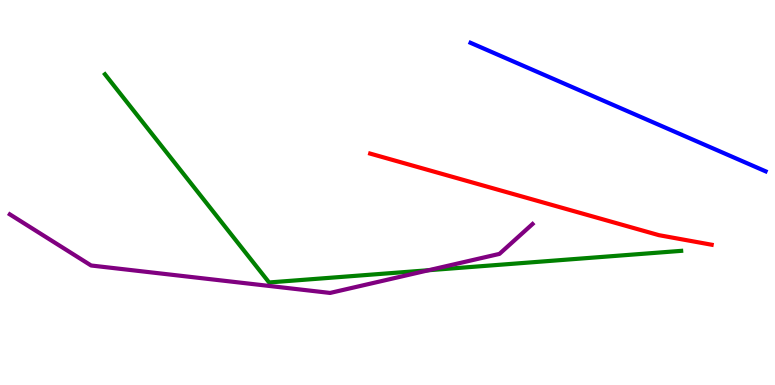[{'lines': ['blue', 'red'], 'intersections': []}, {'lines': ['green', 'red'], 'intersections': []}, {'lines': ['purple', 'red'], 'intersections': []}, {'lines': ['blue', 'green'], 'intersections': []}, {'lines': ['blue', 'purple'], 'intersections': []}, {'lines': ['green', 'purple'], 'intersections': [{'x': 5.53, 'y': 2.98}]}]